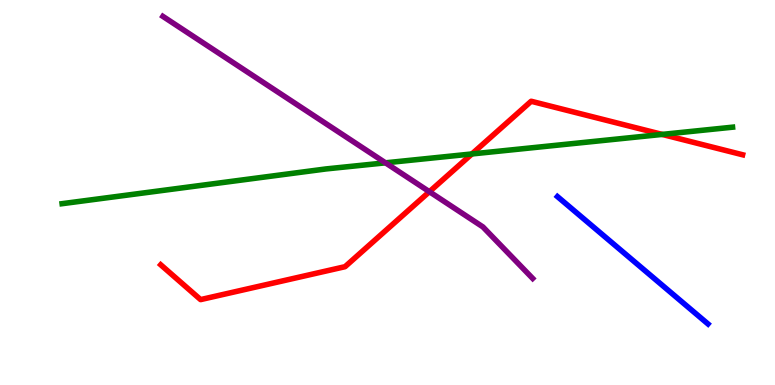[{'lines': ['blue', 'red'], 'intersections': []}, {'lines': ['green', 'red'], 'intersections': [{'x': 6.09, 'y': 6.0}, {'x': 8.54, 'y': 6.51}]}, {'lines': ['purple', 'red'], 'intersections': [{'x': 5.54, 'y': 5.02}]}, {'lines': ['blue', 'green'], 'intersections': []}, {'lines': ['blue', 'purple'], 'intersections': []}, {'lines': ['green', 'purple'], 'intersections': [{'x': 4.97, 'y': 5.77}]}]